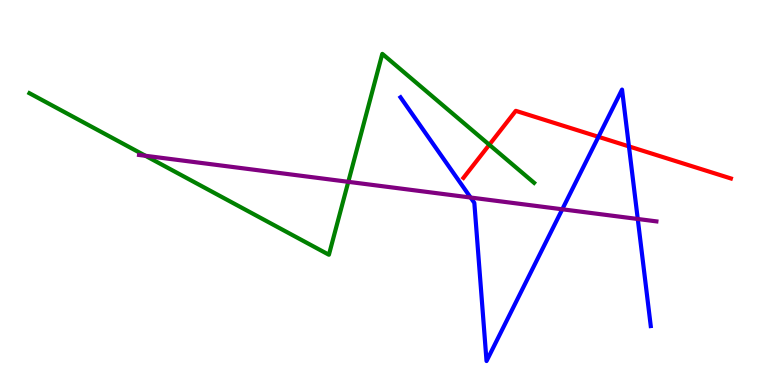[{'lines': ['blue', 'red'], 'intersections': [{'x': 7.72, 'y': 6.45}, {'x': 8.12, 'y': 6.2}]}, {'lines': ['green', 'red'], 'intersections': [{'x': 6.31, 'y': 6.24}]}, {'lines': ['purple', 'red'], 'intersections': []}, {'lines': ['blue', 'green'], 'intersections': []}, {'lines': ['blue', 'purple'], 'intersections': [{'x': 6.07, 'y': 4.87}, {'x': 7.26, 'y': 4.56}, {'x': 8.23, 'y': 4.31}]}, {'lines': ['green', 'purple'], 'intersections': [{'x': 1.88, 'y': 5.95}, {'x': 4.49, 'y': 5.28}]}]